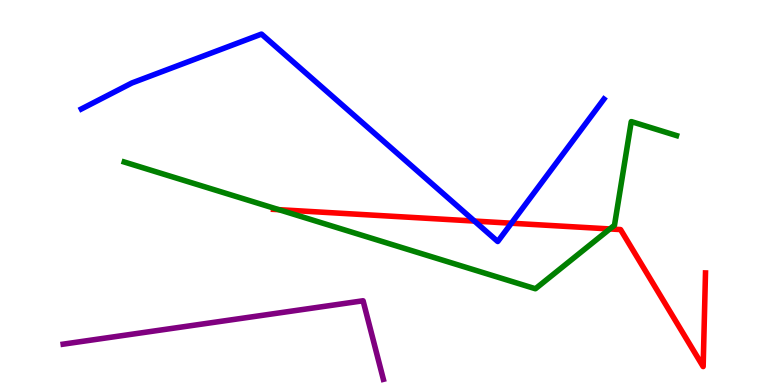[{'lines': ['blue', 'red'], 'intersections': [{'x': 6.12, 'y': 4.26}, {'x': 6.6, 'y': 4.2}]}, {'lines': ['green', 'red'], 'intersections': [{'x': 3.6, 'y': 4.55}, {'x': 7.87, 'y': 4.05}]}, {'lines': ['purple', 'red'], 'intersections': []}, {'lines': ['blue', 'green'], 'intersections': []}, {'lines': ['blue', 'purple'], 'intersections': []}, {'lines': ['green', 'purple'], 'intersections': []}]